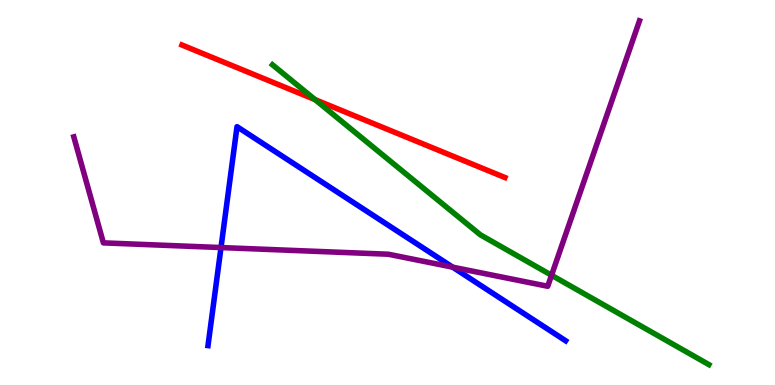[{'lines': ['blue', 'red'], 'intersections': []}, {'lines': ['green', 'red'], 'intersections': [{'x': 4.06, 'y': 7.41}]}, {'lines': ['purple', 'red'], 'intersections': []}, {'lines': ['blue', 'green'], 'intersections': []}, {'lines': ['blue', 'purple'], 'intersections': [{'x': 2.85, 'y': 3.57}, {'x': 5.84, 'y': 3.06}]}, {'lines': ['green', 'purple'], 'intersections': [{'x': 7.12, 'y': 2.85}]}]